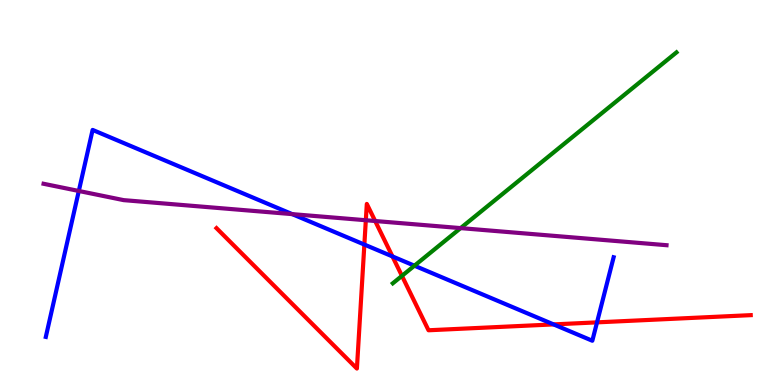[{'lines': ['blue', 'red'], 'intersections': [{'x': 4.7, 'y': 3.65}, {'x': 5.06, 'y': 3.34}, {'x': 7.14, 'y': 1.57}, {'x': 7.7, 'y': 1.63}]}, {'lines': ['green', 'red'], 'intersections': [{'x': 5.19, 'y': 2.83}]}, {'lines': ['purple', 'red'], 'intersections': [{'x': 4.72, 'y': 4.28}, {'x': 4.84, 'y': 4.26}]}, {'lines': ['blue', 'green'], 'intersections': [{'x': 5.35, 'y': 3.1}]}, {'lines': ['blue', 'purple'], 'intersections': [{'x': 1.02, 'y': 5.04}, {'x': 3.77, 'y': 4.44}]}, {'lines': ['green', 'purple'], 'intersections': [{'x': 5.94, 'y': 4.08}]}]